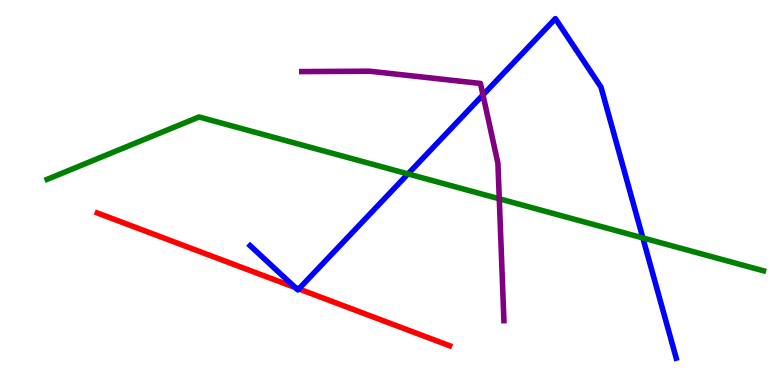[{'lines': ['blue', 'red'], 'intersections': [{'x': 3.81, 'y': 2.53}, {'x': 3.86, 'y': 2.5}]}, {'lines': ['green', 'red'], 'intersections': []}, {'lines': ['purple', 'red'], 'intersections': []}, {'lines': ['blue', 'green'], 'intersections': [{'x': 5.26, 'y': 5.48}, {'x': 8.29, 'y': 3.82}]}, {'lines': ['blue', 'purple'], 'intersections': [{'x': 6.23, 'y': 7.53}]}, {'lines': ['green', 'purple'], 'intersections': [{'x': 6.44, 'y': 4.84}]}]